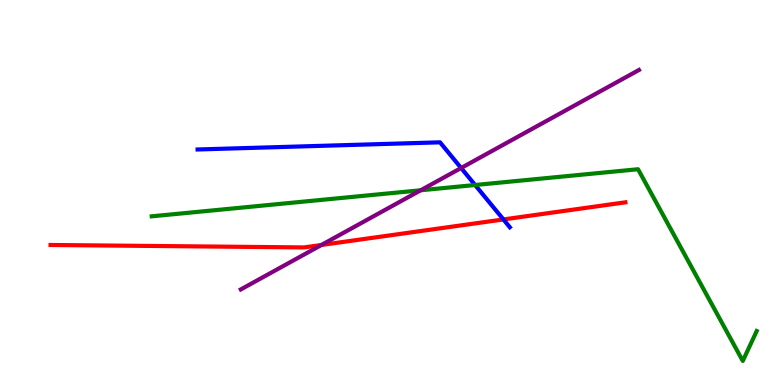[{'lines': ['blue', 'red'], 'intersections': [{'x': 6.5, 'y': 4.3}]}, {'lines': ['green', 'red'], 'intersections': []}, {'lines': ['purple', 'red'], 'intersections': [{'x': 4.15, 'y': 3.64}]}, {'lines': ['blue', 'green'], 'intersections': [{'x': 6.13, 'y': 5.19}]}, {'lines': ['blue', 'purple'], 'intersections': [{'x': 5.95, 'y': 5.64}]}, {'lines': ['green', 'purple'], 'intersections': [{'x': 5.43, 'y': 5.06}]}]